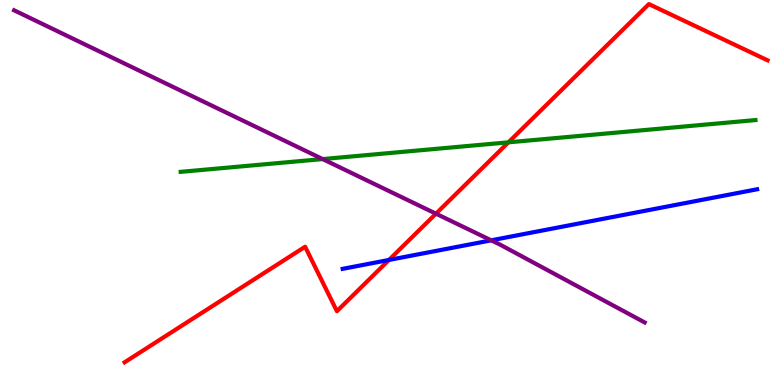[{'lines': ['blue', 'red'], 'intersections': [{'x': 5.02, 'y': 3.25}]}, {'lines': ['green', 'red'], 'intersections': [{'x': 6.56, 'y': 6.3}]}, {'lines': ['purple', 'red'], 'intersections': [{'x': 5.63, 'y': 4.45}]}, {'lines': ['blue', 'green'], 'intersections': []}, {'lines': ['blue', 'purple'], 'intersections': [{'x': 6.34, 'y': 3.76}]}, {'lines': ['green', 'purple'], 'intersections': [{'x': 4.16, 'y': 5.87}]}]